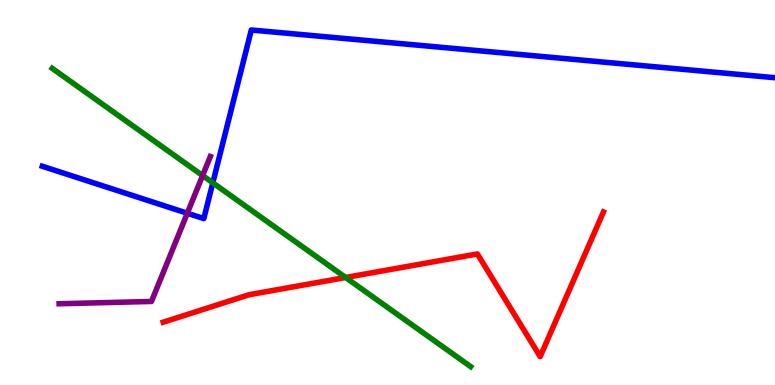[{'lines': ['blue', 'red'], 'intersections': []}, {'lines': ['green', 'red'], 'intersections': [{'x': 4.46, 'y': 2.79}]}, {'lines': ['purple', 'red'], 'intersections': []}, {'lines': ['blue', 'green'], 'intersections': [{'x': 2.75, 'y': 5.25}]}, {'lines': ['blue', 'purple'], 'intersections': [{'x': 2.42, 'y': 4.46}]}, {'lines': ['green', 'purple'], 'intersections': [{'x': 2.61, 'y': 5.44}]}]